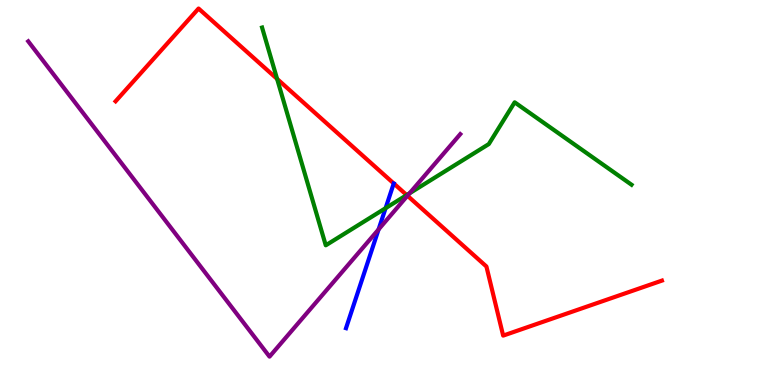[{'lines': ['blue', 'red'], 'intersections': []}, {'lines': ['green', 'red'], 'intersections': [{'x': 3.58, 'y': 7.95}, {'x': 5.25, 'y': 4.93}]}, {'lines': ['purple', 'red'], 'intersections': [{'x': 5.26, 'y': 4.92}]}, {'lines': ['blue', 'green'], 'intersections': [{'x': 4.98, 'y': 4.59}]}, {'lines': ['blue', 'purple'], 'intersections': [{'x': 4.88, 'y': 4.04}]}, {'lines': ['green', 'purple'], 'intersections': [{'x': 5.28, 'y': 4.98}]}]